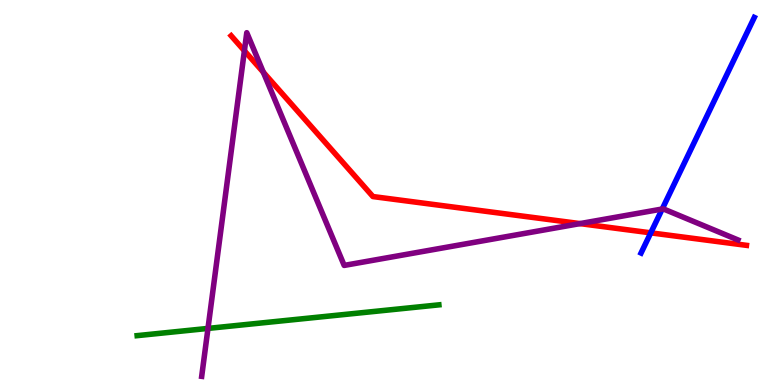[{'lines': ['blue', 'red'], 'intersections': [{'x': 8.4, 'y': 3.95}]}, {'lines': ['green', 'red'], 'intersections': []}, {'lines': ['purple', 'red'], 'intersections': [{'x': 3.15, 'y': 8.68}, {'x': 3.4, 'y': 8.12}, {'x': 7.48, 'y': 4.19}]}, {'lines': ['blue', 'green'], 'intersections': []}, {'lines': ['blue', 'purple'], 'intersections': [{'x': 8.54, 'y': 4.57}]}, {'lines': ['green', 'purple'], 'intersections': [{'x': 2.68, 'y': 1.47}]}]